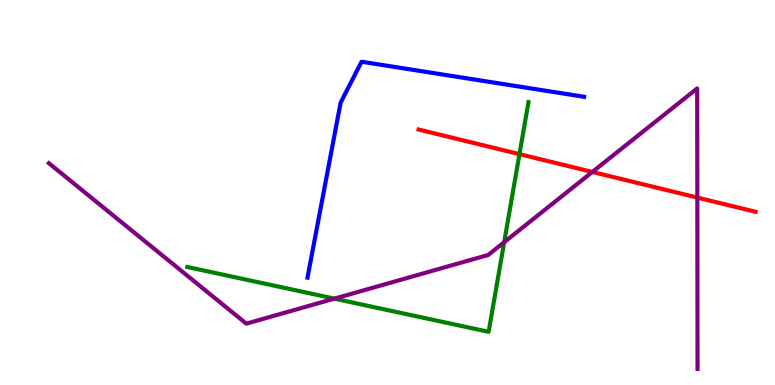[{'lines': ['blue', 'red'], 'intersections': []}, {'lines': ['green', 'red'], 'intersections': [{'x': 6.7, 'y': 6.0}]}, {'lines': ['purple', 'red'], 'intersections': [{'x': 7.64, 'y': 5.53}, {'x': 9.0, 'y': 4.87}]}, {'lines': ['blue', 'green'], 'intersections': []}, {'lines': ['blue', 'purple'], 'intersections': []}, {'lines': ['green', 'purple'], 'intersections': [{'x': 4.31, 'y': 2.24}, {'x': 6.51, 'y': 3.71}]}]